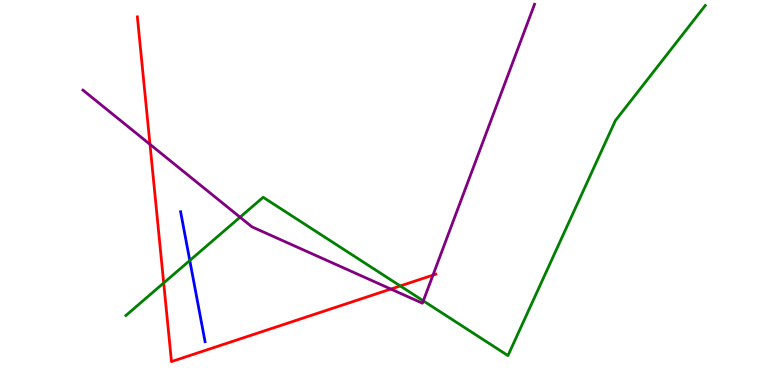[{'lines': ['blue', 'red'], 'intersections': []}, {'lines': ['green', 'red'], 'intersections': [{'x': 2.11, 'y': 2.65}, {'x': 5.16, 'y': 2.57}]}, {'lines': ['purple', 'red'], 'intersections': [{'x': 1.94, 'y': 6.25}, {'x': 5.04, 'y': 2.49}, {'x': 5.59, 'y': 2.85}]}, {'lines': ['blue', 'green'], 'intersections': [{'x': 2.45, 'y': 3.23}]}, {'lines': ['blue', 'purple'], 'intersections': []}, {'lines': ['green', 'purple'], 'intersections': [{'x': 3.1, 'y': 4.36}, {'x': 5.46, 'y': 2.19}]}]